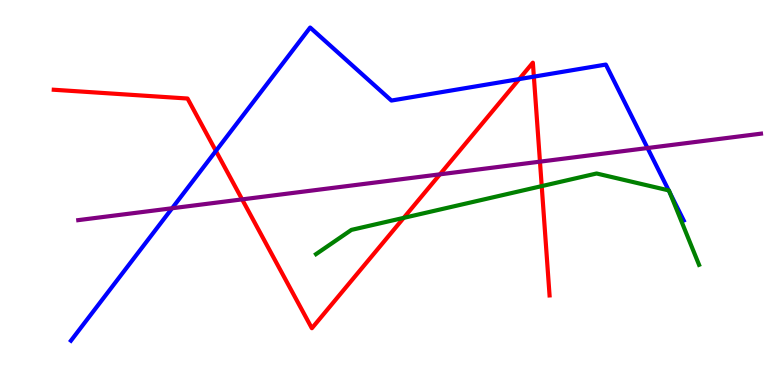[{'lines': ['blue', 'red'], 'intersections': [{'x': 2.79, 'y': 6.08}, {'x': 6.7, 'y': 7.95}, {'x': 6.89, 'y': 8.01}]}, {'lines': ['green', 'red'], 'intersections': [{'x': 5.21, 'y': 4.34}, {'x': 6.99, 'y': 5.17}]}, {'lines': ['purple', 'red'], 'intersections': [{'x': 3.12, 'y': 4.82}, {'x': 5.68, 'y': 5.47}, {'x': 6.97, 'y': 5.8}]}, {'lines': ['blue', 'green'], 'intersections': [{'x': 8.63, 'y': 5.05}, {'x': 8.64, 'y': 5.0}]}, {'lines': ['blue', 'purple'], 'intersections': [{'x': 2.22, 'y': 4.59}, {'x': 8.36, 'y': 6.15}]}, {'lines': ['green', 'purple'], 'intersections': []}]